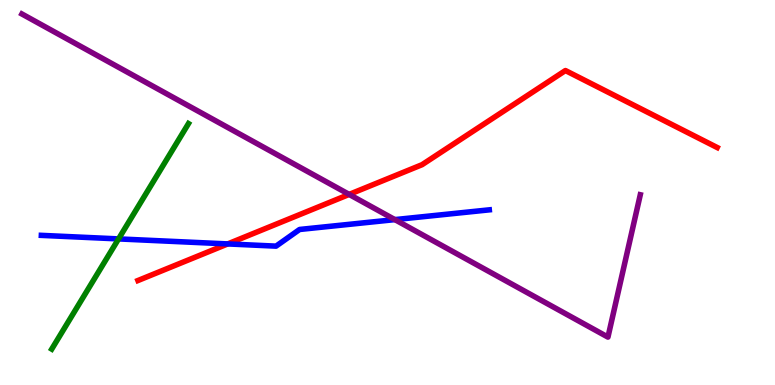[{'lines': ['blue', 'red'], 'intersections': [{'x': 2.94, 'y': 3.66}]}, {'lines': ['green', 'red'], 'intersections': []}, {'lines': ['purple', 'red'], 'intersections': [{'x': 4.51, 'y': 4.95}]}, {'lines': ['blue', 'green'], 'intersections': [{'x': 1.53, 'y': 3.79}]}, {'lines': ['blue', 'purple'], 'intersections': [{'x': 5.1, 'y': 4.3}]}, {'lines': ['green', 'purple'], 'intersections': []}]